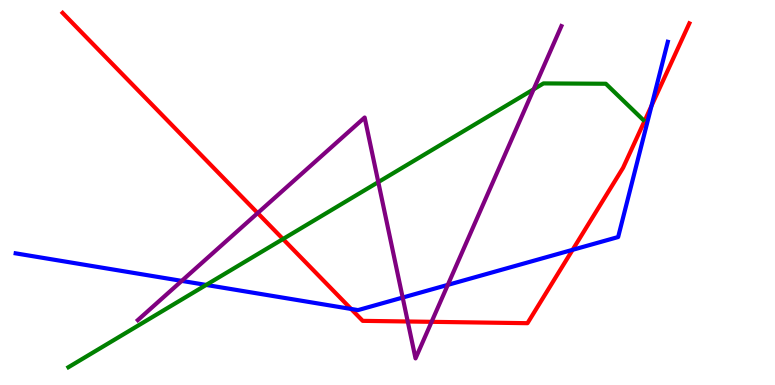[{'lines': ['blue', 'red'], 'intersections': [{'x': 4.53, 'y': 1.97}, {'x': 7.39, 'y': 3.51}, {'x': 8.41, 'y': 7.25}]}, {'lines': ['green', 'red'], 'intersections': [{'x': 3.65, 'y': 3.79}]}, {'lines': ['purple', 'red'], 'intersections': [{'x': 3.32, 'y': 4.47}, {'x': 5.26, 'y': 1.65}, {'x': 5.57, 'y': 1.64}]}, {'lines': ['blue', 'green'], 'intersections': [{'x': 2.66, 'y': 2.6}]}, {'lines': ['blue', 'purple'], 'intersections': [{'x': 2.35, 'y': 2.7}, {'x': 5.2, 'y': 2.27}, {'x': 5.78, 'y': 2.6}]}, {'lines': ['green', 'purple'], 'intersections': [{'x': 4.88, 'y': 5.27}, {'x': 6.89, 'y': 7.68}]}]